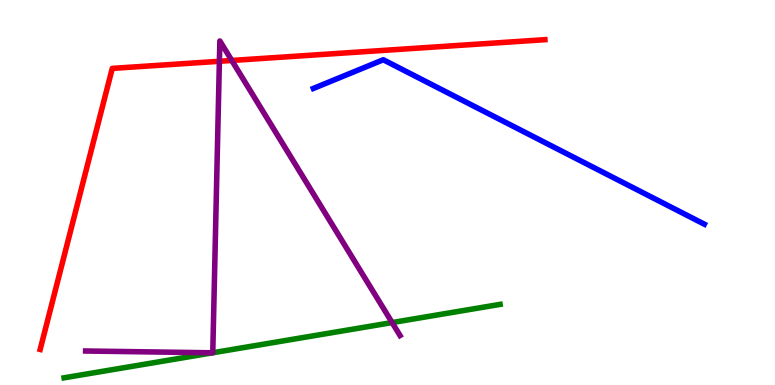[{'lines': ['blue', 'red'], 'intersections': []}, {'lines': ['green', 'red'], 'intersections': []}, {'lines': ['purple', 'red'], 'intersections': [{'x': 2.83, 'y': 8.41}, {'x': 2.99, 'y': 8.43}]}, {'lines': ['blue', 'green'], 'intersections': []}, {'lines': ['blue', 'purple'], 'intersections': []}, {'lines': ['green', 'purple'], 'intersections': [{'x': 2.74, 'y': 0.837}, {'x': 2.75, 'y': 0.837}, {'x': 5.06, 'y': 1.62}]}]